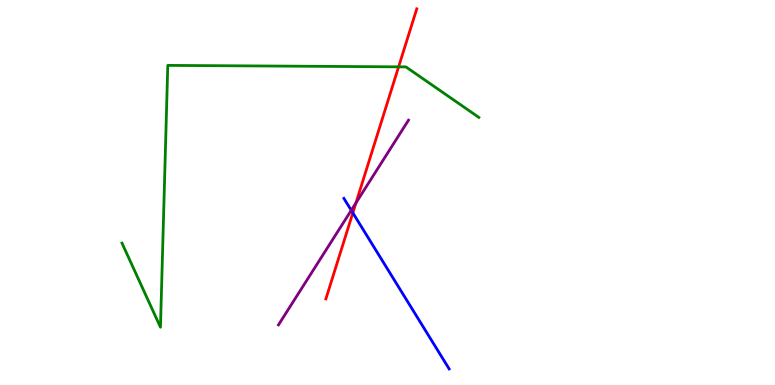[{'lines': ['blue', 'red'], 'intersections': [{'x': 4.55, 'y': 4.47}]}, {'lines': ['green', 'red'], 'intersections': [{'x': 5.14, 'y': 8.26}]}, {'lines': ['purple', 'red'], 'intersections': [{'x': 4.59, 'y': 4.73}]}, {'lines': ['blue', 'green'], 'intersections': []}, {'lines': ['blue', 'purple'], 'intersections': [{'x': 4.53, 'y': 4.54}]}, {'lines': ['green', 'purple'], 'intersections': []}]